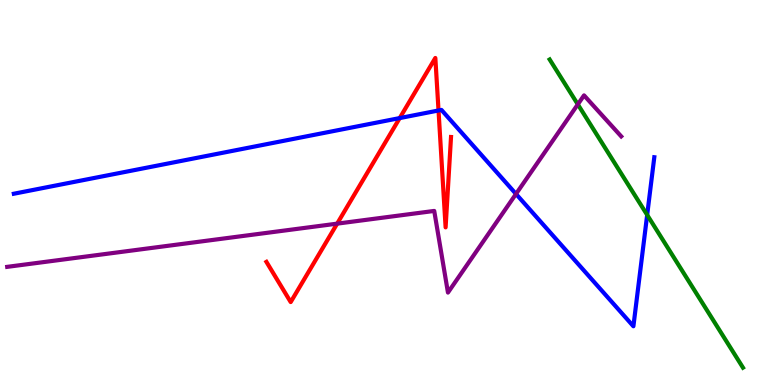[{'lines': ['blue', 'red'], 'intersections': [{'x': 5.16, 'y': 6.93}, {'x': 5.66, 'y': 7.13}]}, {'lines': ['green', 'red'], 'intersections': []}, {'lines': ['purple', 'red'], 'intersections': [{'x': 4.35, 'y': 4.19}]}, {'lines': ['blue', 'green'], 'intersections': [{'x': 8.35, 'y': 4.42}]}, {'lines': ['blue', 'purple'], 'intersections': [{'x': 6.66, 'y': 4.96}]}, {'lines': ['green', 'purple'], 'intersections': [{'x': 7.46, 'y': 7.29}]}]